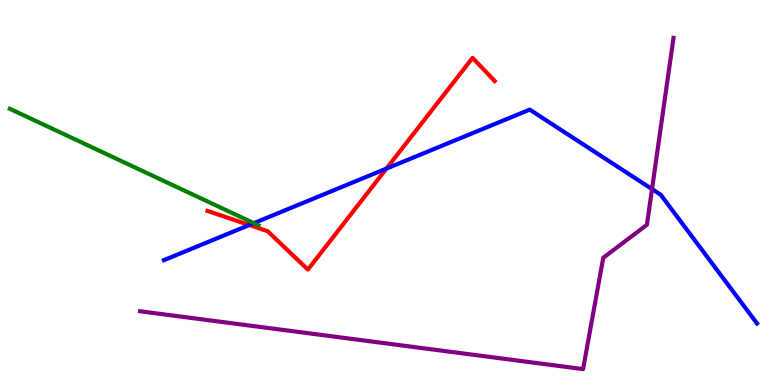[{'lines': ['blue', 'red'], 'intersections': [{'x': 3.22, 'y': 4.16}, {'x': 4.99, 'y': 5.62}]}, {'lines': ['green', 'red'], 'intersections': []}, {'lines': ['purple', 'red'], 'intersections': []}, {'lines': ['blue', 'green'], 'intersections': [{'x': 3.28, 'y': 4.2}]}, {'lines': ['blue', 'purple'], 'intersections': [{'x': 8.41, 'y': 5.09}]}, {'lines': ['green', 'purple'], 'intersections': []}]